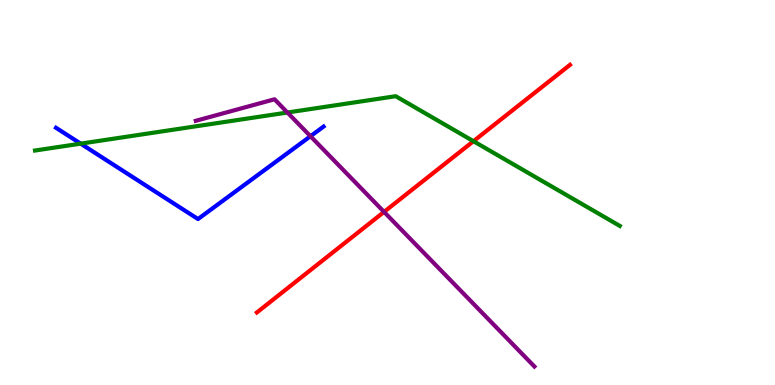[{'lines': ['blue', 'red'], 'intersections': []}, {'lines': ['green', 'red'], 'intersections': [{'x': 6.11, 'y': 6.33}]}, {'lines': ['purple', 'red'], 'intersections': [{'x': 4.96, 'y': 4.5}]}, {'lines': ['blue', 'green'], 'intersections': [{'x': 1.04, 'y': 6.27}]}, {'lines': ['blue', 'purple'], 'intersections': [{'x': 4.01, 'y': 6.46}]}, {'lines': ['green', 'purple'], 'intersections': [{'x': 3.71, 'y': 7.08}]}]